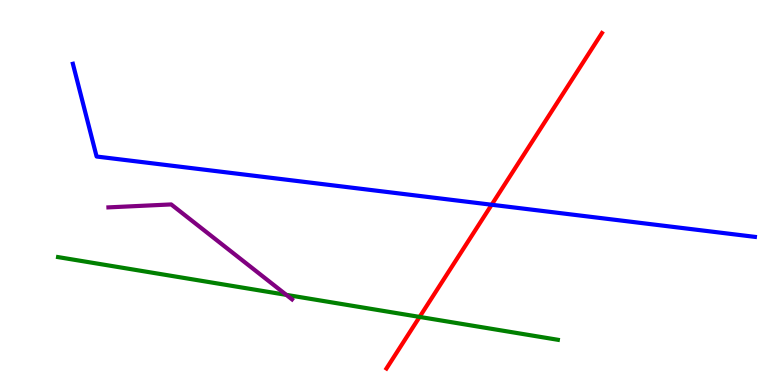[{'lines': ['blue', 'red'], 'intersections': [{'x': 6.34, 'y': 4.68}]}, {'lines': ['green', 'red'], 'intersections': [{'x': 5.41, 'y': 1.77}]}, {'lines': ['purple', 'red'], 'intersections': []}, {'lines': ['blue', 'green'], 'intersections': []}, {'lines': ['blue', 'purple'], 'intersections': []}, {'lines': ['green', 'purple'], 'intersections': [{'x': 3.69, 'y': 2.34}]}]